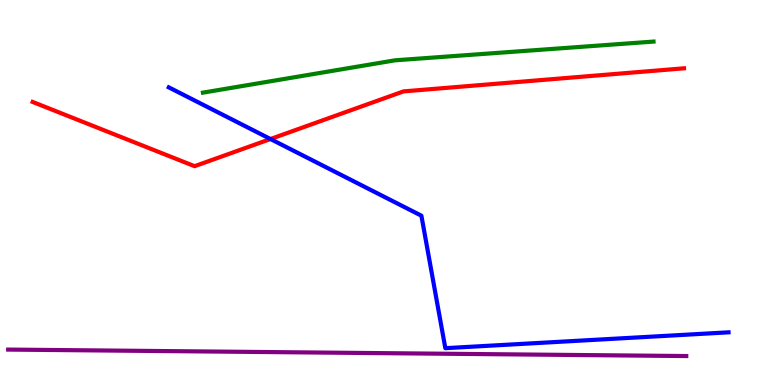[{'lines': ['blue', 'red'], 'intersections': [{'x': 3.49, 'y': 6.39}]}, {'lines': ['green', 'red'], 'intersections': []}, {'lines': ['purple', 'red'], 'intersections': []}, {'lines': ['blue', 'green'], 'intersections': []}, {'lines': ['blue', 'purple'], 'intersections': []}, {'lines': ['green', 'purple'], 'intersections': []}]